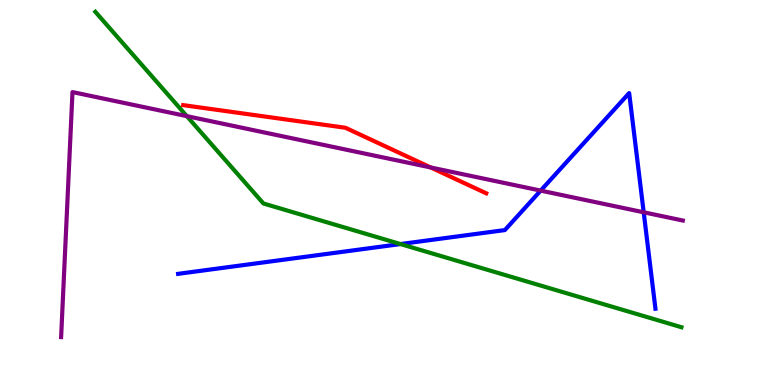[{'lines': ['blue', 'red'], 'intersections': []}, {'lines': ['green', 'red'], 'intersections': []}, {'lines': ['purple', 'red'], 'intersections': [{'x': 5.56, 'y': 5.65}]}, {'lines': ['blue', 'green'], 'intersections': [{'x': 5.17, 'y': 3.66}]}, {'lines': ['blue', 'purple'], 'intersections': [{'x': 6.98, 'y': 5.05}, {'x': 8.31, 'y': 4.49}]}, {'lines': ['green', 'purple'], 'intersections': [{'x': 2.41, 'y': 6.98}]}]